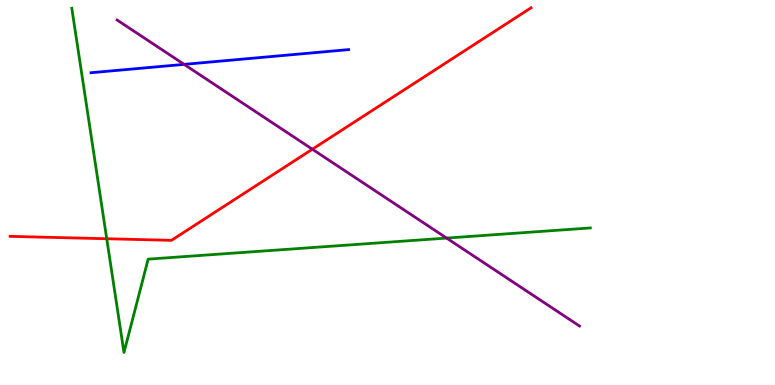[{'lines': ['blue', 'red'], 'intersections': []}, {'lines': ['green', 'red'], 'intersections': [{'x': 1.38, 'y': 3.8}]}, {'lines': ['purple', 'red'], 'intersections': [{'x': 4.03, 'y': 6.12}]}, {'lines': ['blue', 'green'], 'intersections': []}, {'lines': ['blue', 'purple'], 'intersections': [{'x': 2.38, 'y': 8.33}]}, {'lines': ['green', 'purple'], 'intersections': [{'x': 5.76, 'y': 3.82}]}]